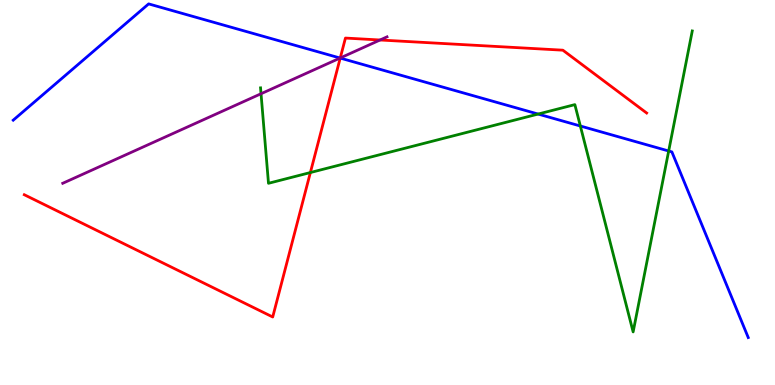[{'lines': ['blue', 'red'], 'intersections': [{'x': 4.39, 'y': 8.49}]}, {'lines': ['green', 'red'], 'intersections': [{'x': 4.0, 'y': 5.52}]}, {'lines': ['purple', 'red'], 'intersections': [{'x': 4.39, 'y': 8.49}, {'x': 4.9, 'y': 8.96}]}, {'lines': ['blue', 'green'], 'intersections': [{'x': 6.94, 'y': 7.04}, {'x': 7.49, 'y': 6.73}, {'x': 8.63, 'y': 6.08}]}, {'lines': ['blue', 'purple'], 'intersections': [{'x': 4.39, 'y': 8.49}]}, {'lines': ['green', 'purple'], 'intersections': [{'x': 3.37, 'y': 7.57}]}]